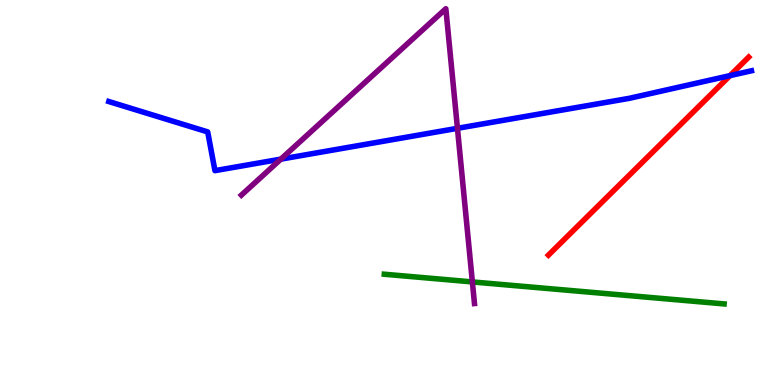[{'lines': ['blue', 'red'], 'intersections': [{'x': 9.42, 'y': 8.04}]}, {'lines': ['green', 'red'], 'intersections': []}, {'lines': ['purple', 'red'], 'intersections': []}, {'lines': ['blue', 'green'], 'intersections': []}, {'lines': ['blue', 'purple'], 'intersections': [{'x': 3.62, 'y': 5.87}, {'x': 5.9, 'y': 6.67}]}, {'lines': ['green', 'purple'], 'intersections': [{'x': 6.1, 'y': 2.68}]}]